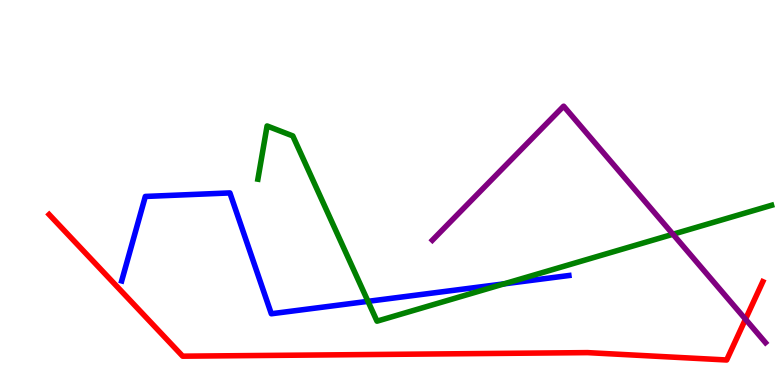[{'lines': ['blue', 'red'], 'intersections': []}, {'lines': ['green', 'red'], 'intersections': []}, {'lines': ['purple', 'red'], 'intersections': [{'x': 9.62, 'y': 1.71}]}, {'lines': ['blue', 'green'], 'intersections': [{'x': 4.75, 'y': 2.17}, {'x': 6.5, 'y': 2.63}]}, {'lines': ['blue', 'purple'], 'intersections': []}, {'lines': ['green', 'purple'], 'intersections': [{'x': 8.68, 'y': 3.92}]}]